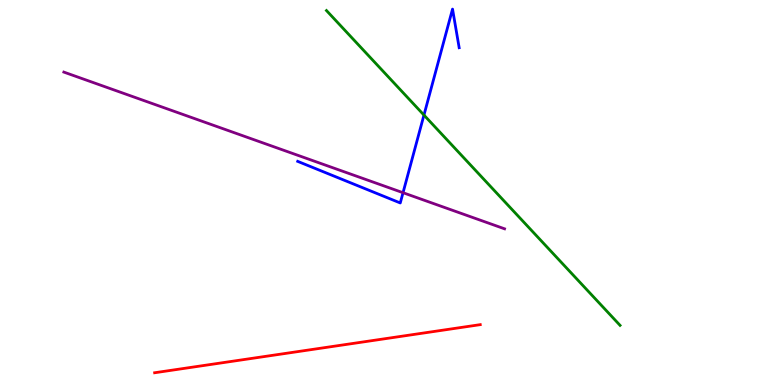[{'lines': ['blue', 'red'], 'intersections': []}, {'lines': ['green', 'red'], 'intersections': []}, {'lines': ['purple', 'red'], 'intersections': []}, {'lines': ['blue', 'green'], 'intersections': [{'x': 5.47, 'y': 7.01}]}, {'lines': ['blue', 'purple'], 'intersections': [{'x': 5.2, 'y': 4.99}]}, {'lines': ['green', 'purple'], 'intersections': []}]